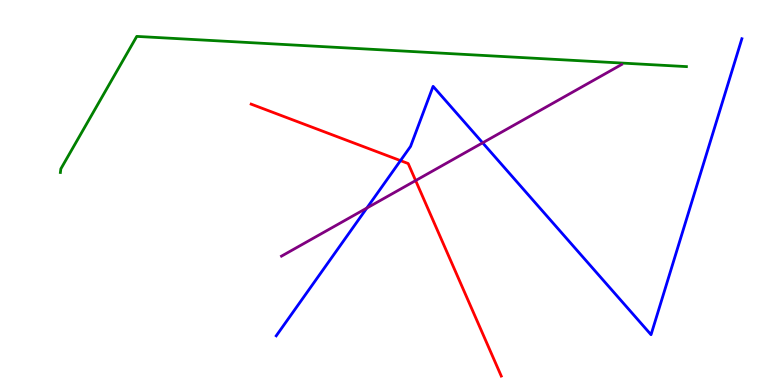[{'lines': ['blue', 'red'], 'intersections': [{'x': 5.17, 'y': 5.83}]}, {'lines': ['green', 'red'], 'intersections': []}, {'lines': ['purple', 'red'], 'intersections': [{'x': 5.36, 'y': 5.31}]}, {'lines': ['blue', 'green'], 'intersections': []}, {'lines': ['blue', 'purple'], 'intersections': [{'x': 4.73, 'y': 4.6}, {'x': 6.23, 'y': 6.29}]}, {'lines': ['green', 'purple'], 'intersections': []}]